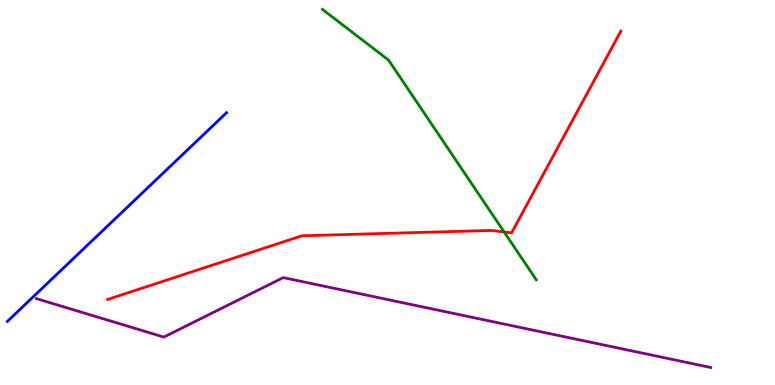[{'lines': ['blue', 'red'], 'intersections': []}, {'lines': ['green', 'red'], 'intersections': [{'x': 6.51, 'y': 3.97}]}, {'lines': ['purple', 'red'], 'intersections': []}, {'lines': ['blue', 'green'], 'intersections': []}, {'lines': ['blue', 'purple'], 'intersections': []}, {'lines': ['green', 'purple'], 'intersections': []}]